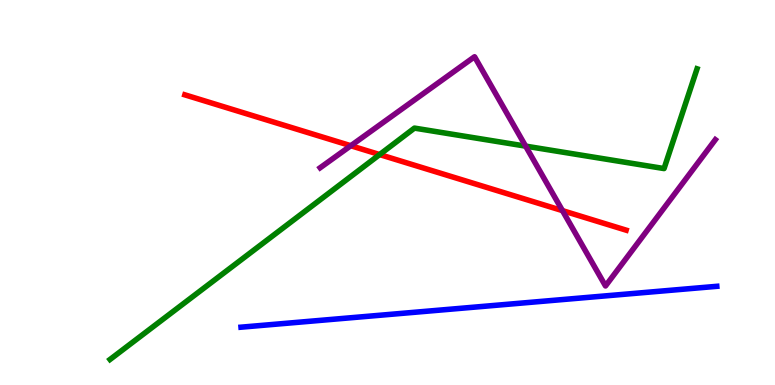[{'lines': ['blue', 'red'], 'intersections': []}, {'lines': ['green', 'red'], 'intersections': [{'x': 4.9, 'y': 5.99}]}, {'lines': ['purple', 'red'], 'intersections': [{'x': 4.53, 'y': 6.21}, {'x': 7.26, 'y': 4.53}]}, {'lines': ['blue', 'green'], 'intersections': []}, {'lines': ['blue', 'purple'], 'intersections': []}, {'lines': ['green', 'purple'], 'intersections': [{'x': 6.78, 'y': 6.2}]}]